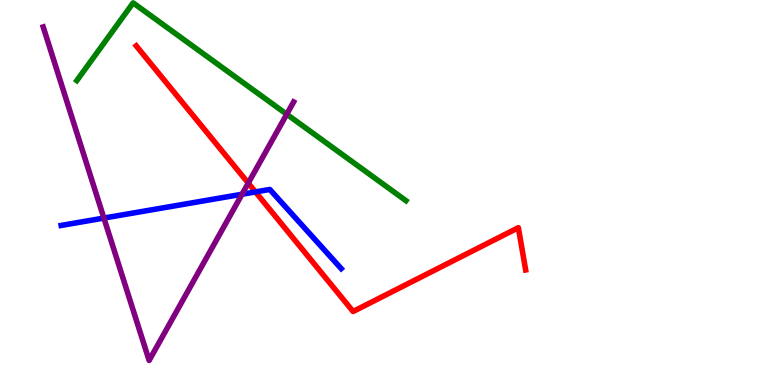[{'lines': ['blue', 'red'], 'intersections': [{'x': 3.3, 'y': 5.01}]}, {'lines': ['green', 'red'], 'intersections': []}, {'lines': ['purple', 'red'], 'intersections': [{'x': 3.2, 'y': 5.24}]}, {'lines': ['blue', 'green'], 'intersections': []}, {'lines': ['blue', 'purple'], 'intersections': [{'x': 1.34, 'y': 4.34}, {'x': 3.12, 'y': 4.95}]}, {'lines': ['green', 'purple'], 'intersections': [{'x': 3.7, 'y': 7.03}]}]